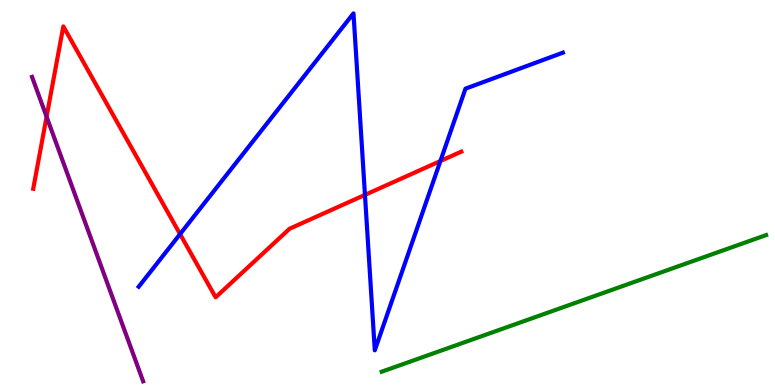[{'lines': ['blue', 'red'], 'intersections': [{'x': 2.32, 'y': 3.92}, {'x': 4.71, 'y': 4.94}, {'x': 5.68, 'y': 5.82}]}, {'lines': ['green', 'red'], 'intersections': []}, {'lines': ['purple', 'red'], 'intersections': [{'x': 0.601, 'y': 6.97}]}, {'lines': ['blue', 'green'], 'intersections': []}, {'lines': ['blue', 'purple'], 'intersections': []}, {'lines': ['green', 'purple'], 'intersections': []}]